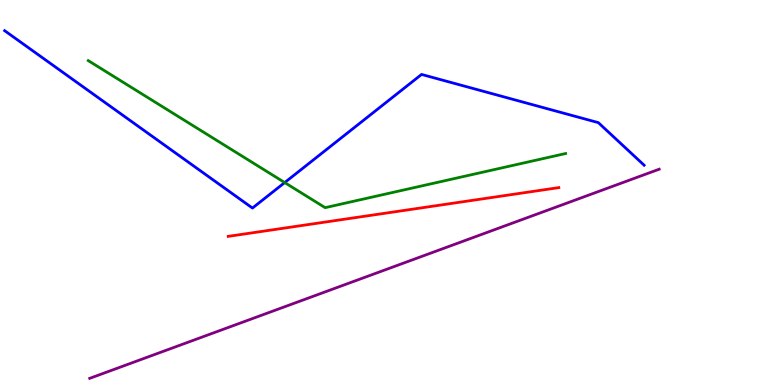[{'lines': ['blue', 'red'], 'intersections': []}, {'lines': ['green', 'red'], 'intersections': []}, {'lines': ['purple', 'red'], 'intersections': []}, {'lines': ['blue', 'green'], 'intersections': [{'x': 3.67, 'y': 5.26}]}, {'lines': ['blue', 'purple'], 'intersections': []}, {'lines': ['green', 'purple'], 'intersections': []}]